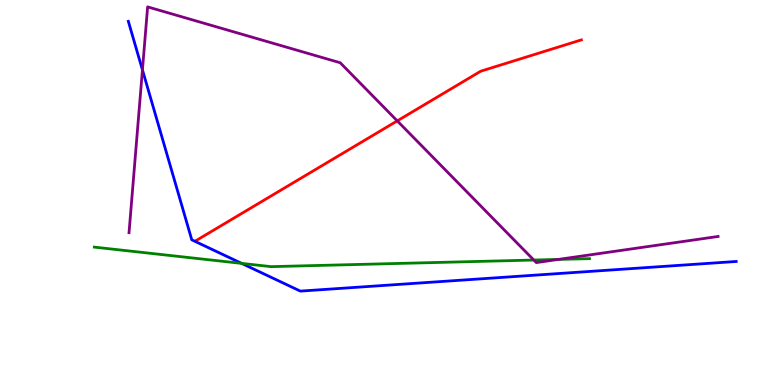[{'lines': ['blue', 'red'], 'intersections': []}, {'lines': ['green', 'red'], 'intersections': []}, {'lines': ['purple', 'red'], 'intersections': [{'x': 5.13, 'y': 6.86}]}, {'lines': ['blue', 'green'], 'intersections': [{'x': 3.12, 'y': 3.16}]}, {'lines': ['blue', 'purple'], 'intersections': [{'x': 1.84, 'y': 8.18}]}, {'lines': ['green', 'purple'], 'intersections': [{'x': 6.89, 'y': 3.25}, {'x': 7.21, 'y': 3.26}]}]